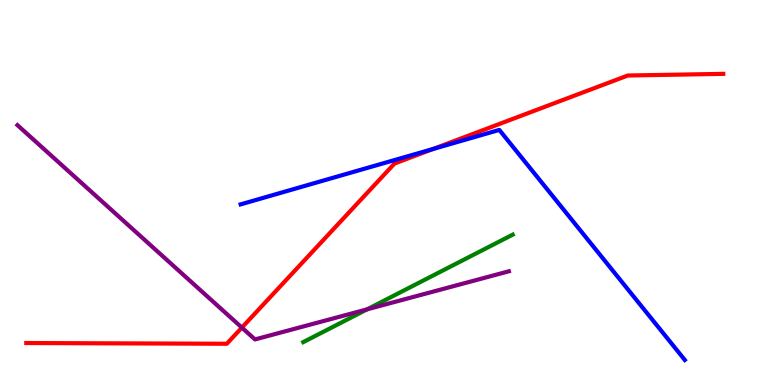[{'lines': ['blue', 'red'], 'intersections': [{'x': 5.59, 'y': 6.13}]}, {'lines': ['green', 'red'], 'intersections': []}, {'lines': ['purple', 'red'], 'intersections': [{'x': 3.12, 'y': 1.49}]}, {'lines': ['blue', 'green'], 'intersections': []}, {'lines': ['blue', 'purple'], 'intersections': []}, {'lines': ['green', 'purple'], 'intersections': [{'x': 4.74, 'y': 1.97}]}]